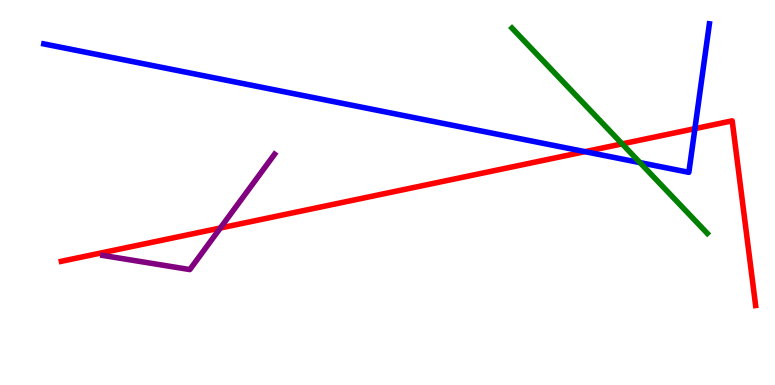[{'lines': ['blue', 'red'], 'intersections': [{'x': 7.55, 'y': 6.06}, {'x': 8.97, 'y': 6.66}]}, {'lines': ['green', 'red'], 'intersections': [{'x': 8.03, 'y': 6.26}]}, {'lines': ['purple', 'red'], 'intersections': [{'x': 2.84, 'y': 4.08}]}, {'lines': ['blue', 'green'], 'intersections': [{'x': 8.26, 'y': 5.78}]}, {'lines': ['blue', 'purple'], 'intersections': []}, {'lines': ['green', 'purple'], 'intersections': []}]